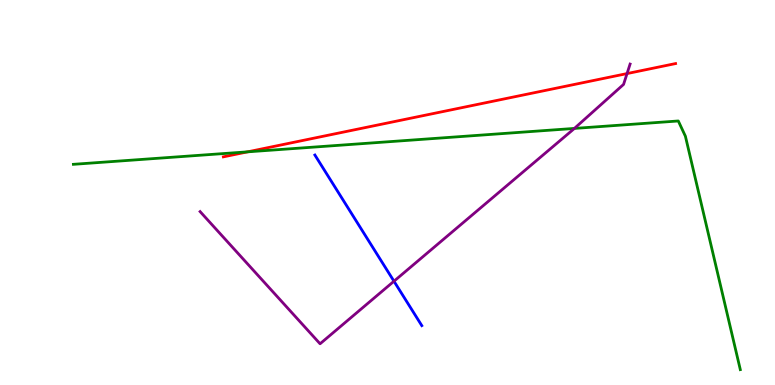[{'lines': ['blue', 'red'], 'intersections': []}, {'lines': ['green', 'red'], 'intersections': [{'x': 3.2, 'y': 6.06}]}, {'lines': ['purple', 'red'], 'intersections': [{'x': 8.09, 'y': 8.09}]}, {'lines': ['blue', 'green'], 'intersections': []}, {'lines': ['blue', 'purple'], 'intersections': [{'x': 5.08, 'y': 2.7}]}, {'lines': ['green', 'purple'], 'intersections': [{'x': 7.41, 'y': 6.66}]}]